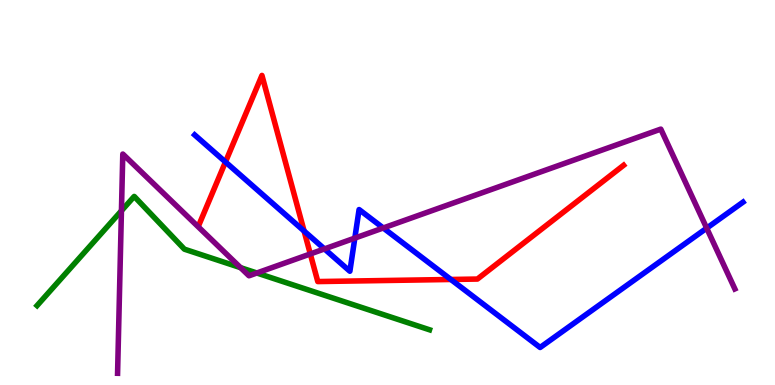[{'lines': ['blue', 'red'], 'intersections': [{'x': 2.91, 'y': 5.79}, {'x': 3.92, 'y': 4.0}, {'x': 5.82, 'y': 2.74}]}, {'lines': ['green', 'red'], 'intersections': []}, {'lines': ['purple', 'red'], 'intersections': [{'x': 4.0, 'y': 3.4}]}, {'lines': ['blue', 'green'], 'intersections': []}, {'lines': ['blue', 'purple'], 'intersections': [{'x': 4.19, 'y': 3.53}, {'x': 4.58, 'y': 3.82}, {'x': 4.95, 'y': 4.08}, {'x': 9.12, 'y': 4.07}]}, {'lines': ['green', 'purple'], 'intersections': [{'x': 1.57, 'y': 4.53}, {'x': 3.1, 'y': 3.05}, {'x': 3.31, 'y': 2.91}]}]